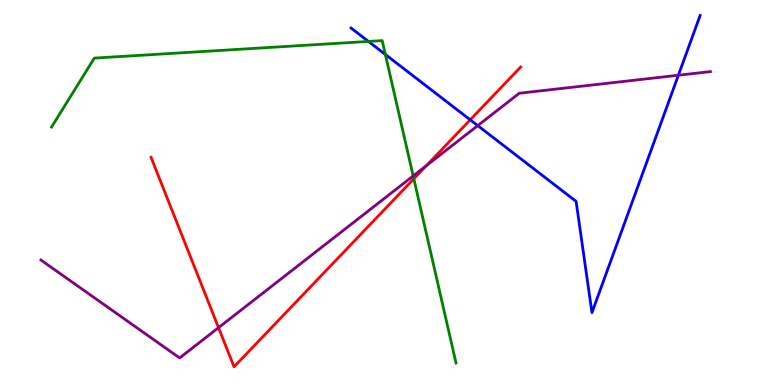[{'lines': ['blue', 'red'], 'intersections': [{'x': 6.07, 'y': 6.89}]}, {'lines': ['green', 'red'], 'intersections': [{'x': 5.34, 'y': 5.36}]}, {'lines': ['purple', 'red'], 'intersections': [{'x': 2.82, 'y': 1.49}, {'x': 5.5, 'y': 5.7}]}, {'lines': ['blue', 'green'], 'intersections': [{'x': 4.75, 'y': 8.92}, {'x': 4.97, 'y': 8.59}]}, {'lines': ['blue', 'purple'], 'intersections': [{'x': 6.16, 'y': 6.74}, {'x': 8.75, 'y': 8.05}]}, {'lines': ['green', 'purple'], 'intersections': [{'x': 5.33, 'y': 5.43}]}]